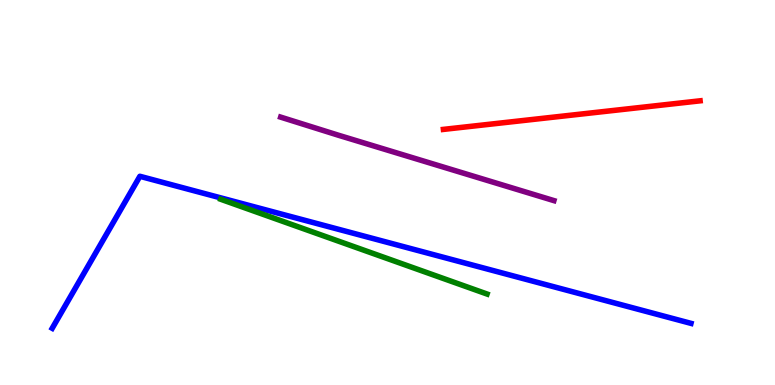[{'lines': ['blue', 'red'], 'intersections': []}, {'lines': ['green', 'red'], 'intersections': []}, {'lines': ['purple', 'red'], 'intersections': []}, {'lines': ['blue', 'green'], 'intersections': []}, {'lines': ['blue', 'purple'], 'intersections': []}, {'lines': ['green', 'purple'], 'intersections': []}]